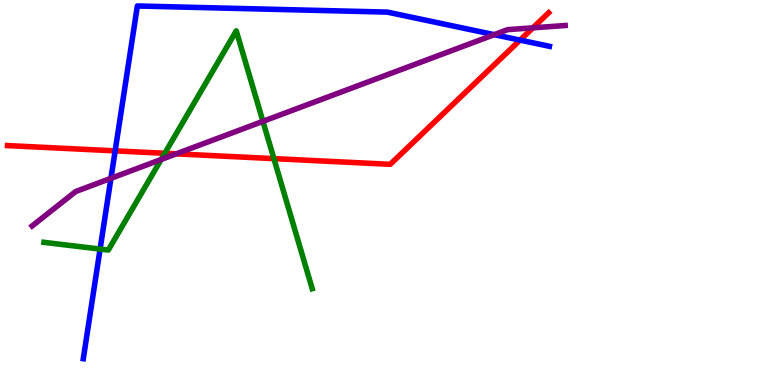[{'lines': ['blue', 'red'], 'intersections': [{'x': 1.49, 'y': 6.08}, {'x': 6.71, 'y': 8.96}]}, {'lines': ['green', 'red'], 'intersections': [{'x': 2.13, 'y': 6.02}, {'x': 3.53, 'y': 5.88}]}, {'lines': ['purple', 'red'], 'intersections': [{'x': 2.27, 'y': 6.0}, {'x': 6.88, 'y': 9.28}]}, {'lines': ['blue', 'green'], 'intersections': [{'x': 1.29, 'y': 3.53}]}, {'lines': ['blue', 'purple'], 'intersections': [{'x': 1.43, 'y': 5.37}, {'x': 6.38, 'y': 9.1}]}, {'lines': ['green', 'purple'], 'intersections': [{'x': 2.08, 'y': 5.86}, {'x': 3.39, 'y': 6.85}]}]